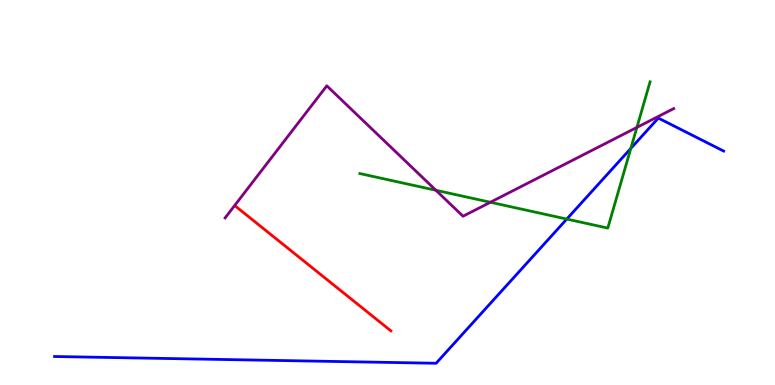[{'lines': ['blue', 'red'], 'intersections': []}, {'lines': ['green', 'red'], 'intersections': []}, {'lines': ['purple', 'red'], 'intersections': []}, {'lines': ['blue', 'green'], 'intersections': [{'x': 7.31, 'y': 4.31}, {'x': 8.14, 'y': 6.15}]}, {'lines': ['blue', 'purple'], 'intersections': []}, {'lines': ['green', 'purple'], 'intersections': [{'x': 5.62, 'y': 5.06}, {'x': 6.33, 'y': 4.75}, {'x': 8.22, 'y': 6.69}]}]